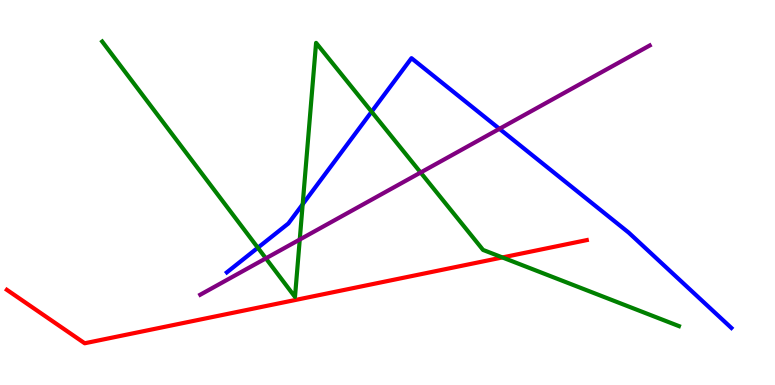[{'lines': ['blue', 'red'], 'intersections': []}, {'lines': ['green', 'red'], 'intersections': [{'x': 6.48, 'y': 3.31}]}, {'lines': ['purple', 'red'], 'intersections': []}, {'lines': ['blue', 'green'], 'intersections': [{'x': 3.33, 'y': 3.57}, {'x': 3.91, 'y': 4.69}, {'x': 4.79, 'y': 7.1}]}, {'lines': ['blue', 'purple'], 'intersections': [{'x': 6.44, 'y': 6.65}]}, {'lines': ['green', 'purple'], 'intersections': [{'x': 3.43, 'y': 3.29}, {'x': 3.87, 'y': 3.78}, {'x': 5.43, 'y': 5.52}]}]